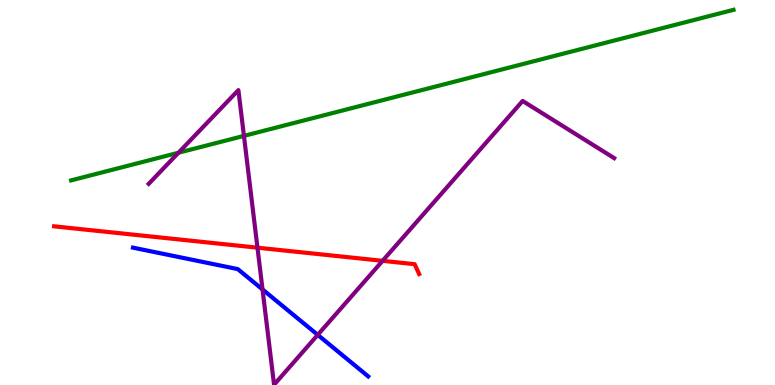[{'lines': ['blue', 'red'], 'intersections': []}, {'lines': ['green', 'red'], 'intersections': []}, {'lines': ['purple', 'red'], 'intersections': [{'x': 3.32, 'y': 3.57}, {'x': 4.94, 'y': 3.23}]}, {'lines': ['blue', 'green'], 'intersections': []}, {'lines': ['blue', 'purple'], 'intersections': [{'x': 3.39, 'y': 2.48}, {'x': 4.1, 'y': 1.3}]}, {'lines': ['green', 'purple'], 'intersections': [{'x': 2.3, 'y': 6.03}, {'x': 3.15, 'y': 6.47}]}]